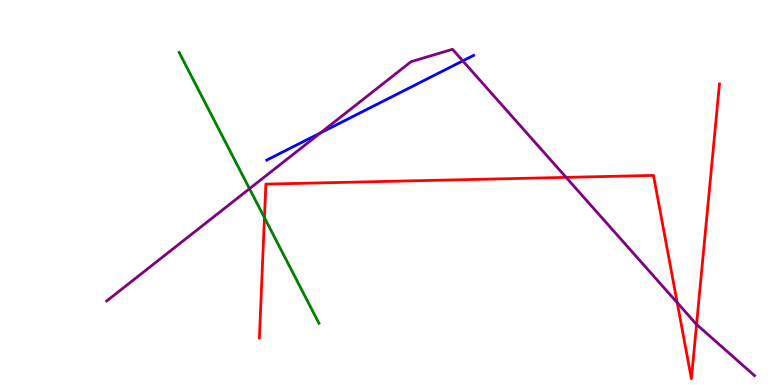[{'lines': ['blue', 'red'], 'intersections': []}, {'lines': ['green', 'red'], 'intersections': [{'x': 3.41, 'y': 4.35}]}, {'lines': ['purple', 'red'], 'intersections': [{'x': 7.3, 'y': 5.39}, {'x': 8.74, 'y': 2.14}, {'x': 8.99, 'y': 1.57}]}, {'lines': ['blue', 'green'], 'intersections': []}, {'lines': ['blue', 'purple'], 'intersections': [{'x': 4.13, 'y': 6.55}, {'x': 5.97, 'y': 8.42}]}, {'lines': ['green', 'purple'], 'intersections': [{'x': 3.22, 'y': 5.1}]}]